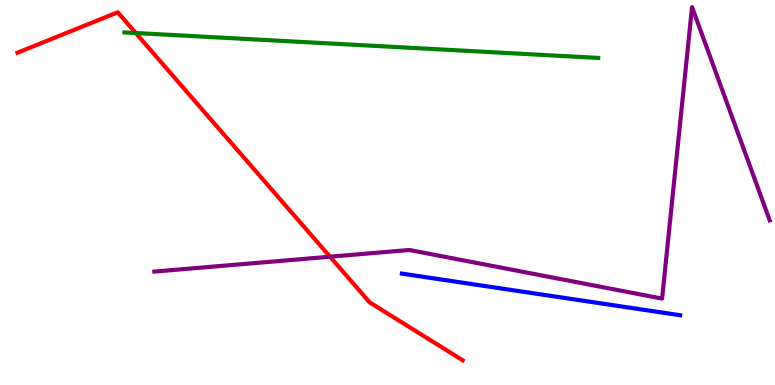[{'lines': ['blue', 'red'], 'intersections': []}, {'lines': ['green', 'red'], 'intersections': [{'x': 1.75, 'y': 9.14}]}, {'lines': ['purple', 'red'], 'intersections': [{'x': 4.26, 'y': 3.33}]}, {'lines': ['blue', 'green'], 'intersections': []}, {'lines': ['blue', 'purple'], 'intersections': []}, {'lines': ['green', 'purple'], 'intersections': []}]